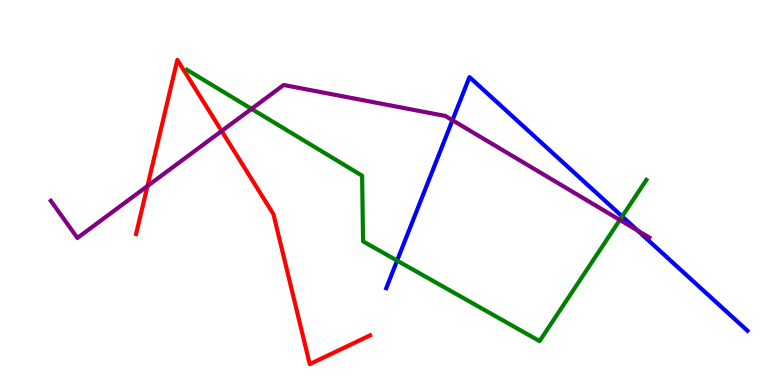[{'lines': ['blue', 'red'], 'intersections': []}, {'lines': ['green', 'red'], 'intersections': []}, {'lines': ['purple', 'red'], 'intersections': [{'x': 1.9, 'y': 5.17}, {'x': 2.86, 'y': 6.6}]}, {'lines': ['blue', 'green'], 'intersections': [{'x': 5.12, 'y': 3.23}, {'x': 8.03, 'y': 4.38}]}, {'lines': ['blue', 'purple'], 'intersections': [{'x': 5.84, 'y': 6.88}, {'x': 8.23, 'y': 4.01}]}, {'lines': ['green', 'purple'], 'intersections': [{'x': 3.25, 'y': 7.17}, {'x': 8.0, 'y': 4.29}]}]